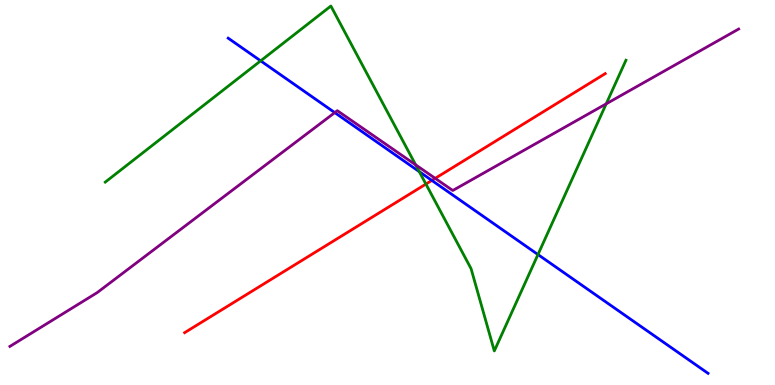[{'lines': ['blue', 'red'], 'intersections': [{'x': 5.57, 'y': 5.31}]}, {'lines': ['green', 'red'], 'intersections': [{'x': 5.5, 'y': 5.22}]}, {'lines': ['purple', 'red'], 'intersections': [{'x': 5.62, 'y': 5.37}]}, {'lines': ['blue', 'green'], 'intersections': [{'x': 3.36, 'y': 8.42}, {'x': 5.41, 'y': 5.54}, {'x': 6.94, 'y': 3.39}]}, {'lines': ['blue', 'purple'], 'intersections': [{'x': 4.32, 'y': 7.07}]}, {'lines': ['green', 'purple'], 'intersections': [{'x': 5.36, 'y': 5.72}, {'x': 7.82, 'y': 7.3}]}]